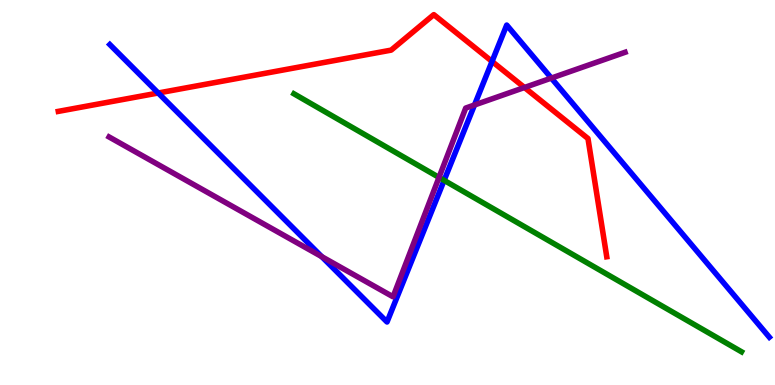[{'lines': ['blue', 'red'], 'intersections': [{'x': 2.04, 'y': 7.58}, {'x': 6.35, 'y': 8.4}]}, {'lines': ['green', 'red'], 'intersections': []}, {'lines': ['purple', 'red'], 'intersections': [{'x': 6.77, 'y': 7.73}]}, {'lines': ['blue', 'green'], 'intersections': [{'x': 5.73, 'y': 5.32}]}, {'lines': ['blue', 'purple'], 'intersections': [{'x': 4.15, 'y': 3.33}, {'x': 6.12, 'y': 7.27}, {'x': 7.11, 'y': 7.97}]}, {'lines': ['green', 'purple'], 'intersections': [{'x': 5.66, 'y': 5.39}]}]